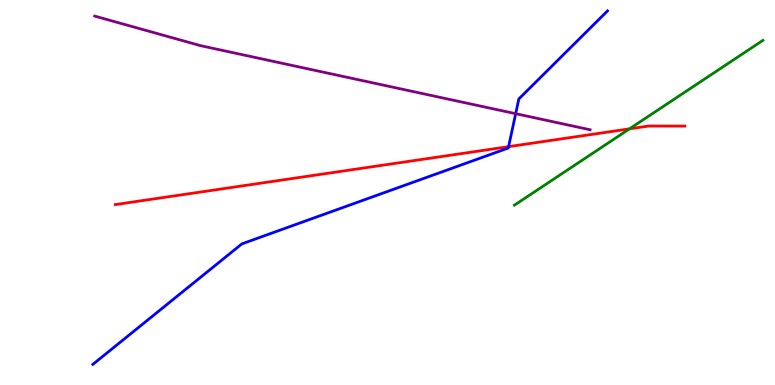[{'lines': ['blue', 'red'], 'intersections': [{'x': 6.56, 'y': 6.19}]}, {'lines': ['green', 'red'], 'intersections': [{'x': 8.12, 'y': 6.65}]}, {'lines': ['purple', 'red'], 'intersections': []}, {'lines': ['blue', 'green'], 'intersections': []}, {'lines': ['blue', 'purple'], 'intersections': [{'x': 6.65, 'y': 7.05}]}, {'lines': ['green', 'purple'], 'intersections': []}]